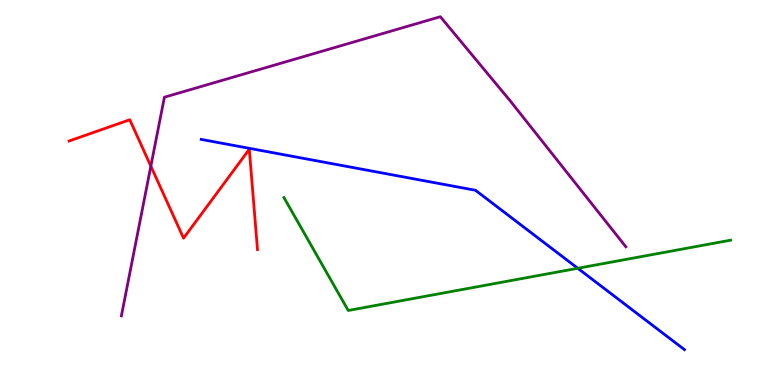[{'lines': ['blue', 'red'], 'intersections': []}, {'lines': ['green', 'red'], 'intersections': []}, {'lines': ['purple', 'red'], 'intersections': [{'x': 1.95, 'y': 5.68}]}, {'lines': ['blue', 'green'], 'intersections': [{'x': 7.46, 'y': 3.03}]}, {'lines': ['blue', 'purple'], 'intersections': []}, {'lines': ['green', 'purple'], 'intersections': []}]